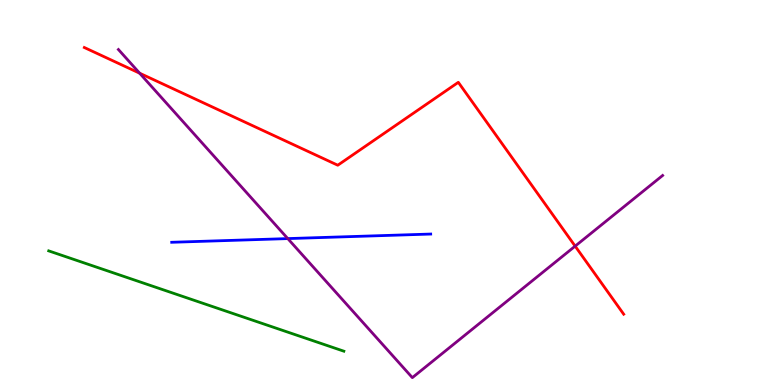[{'lines': ['blue', 'red'], 'intersections': []}, {'lines': ['green', 'red'], 'intersections': []}, {'lines': ['purple', 'red'], 'intersections': [{'x': 1.8, 'y': 8.1}, {'x': 7.42, 'y': 3.61}]}, {'lines': ['blue', 'green'], 'intersections': []}, {'lines': ['blue', 'purple'], 'intersections': [{'x': 3.71, 'y': 3.8}]}, {'lines': ['green', 'purple'], 'intersections': []}]